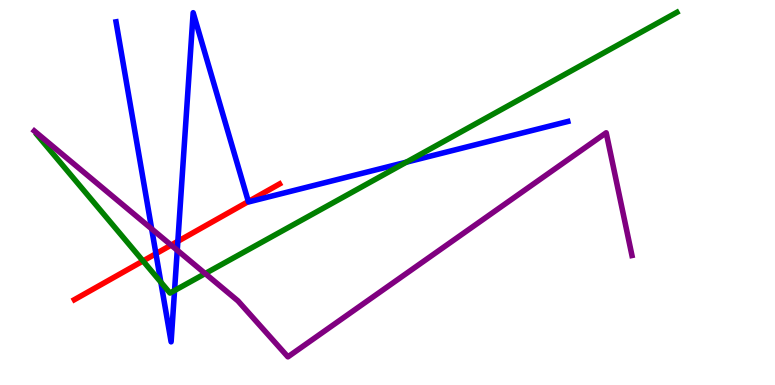[{'lines': ['blue', 'red'], 'intersections': [{'x': 2.01, 'y': 3.41}, {'x': 2.29, 'y': 3.73}, {'x': 3.2, 'y': 4.77}]}, {'lines': ['green', 'red'], 'intersections': [{'x': 1.85, 'y': 3.22}]}, {'lines': ['purple', 'red'], 'intersections': [{'x': 2.21, 'y': 3.63}]}, {'lines': ['blue', 'green'], 'intersections': [{'x': 2.08, 'y': 2.67}, {'x': 2.25, 'y': 2.45}, {'x': 5.24, 'y': 5.79}]}, {'lines': ['blue', 'purple'], 'intersections': [{'x': 1.96, 'y': 4.06}, {'x': 2.29, 'y': 3.5}]}, {'lines': ['green', 'purple'], 'intersections': [{'x': 2.65, 'y': 2.89}]}]